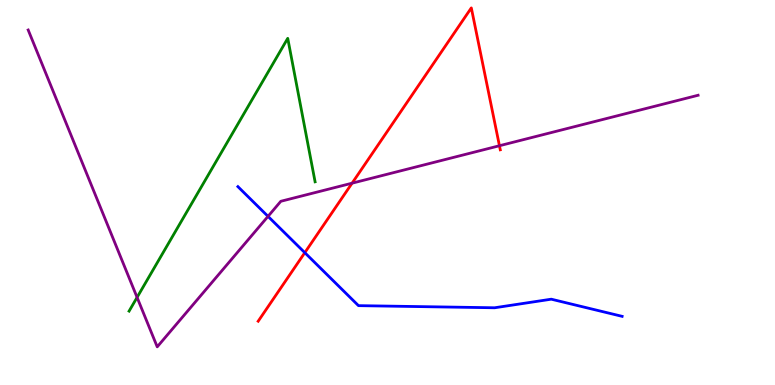[{'lines': ['blue', 'red'], 'intersections': [{'x': 3.93, 'y': 3.44}]}, {'lines': ['green', 'red'], 'intersections': []}, {'lines': ['purple', 'red'], 'intersections': [{'x': 4.54, 'y': 5.24}, {'x': 6.44, 'y': 6.21}]}, {'lines': ['blue', 'green'], 'intersections': []}, {'lines': ['blue', 'purple'], 'intersections': [{'x': 3.46, 'y': 4.38}]}, {'lines': ['green', 'purple'], 'intersections': [{'x': 1.77, 'y': 2.28}]}]